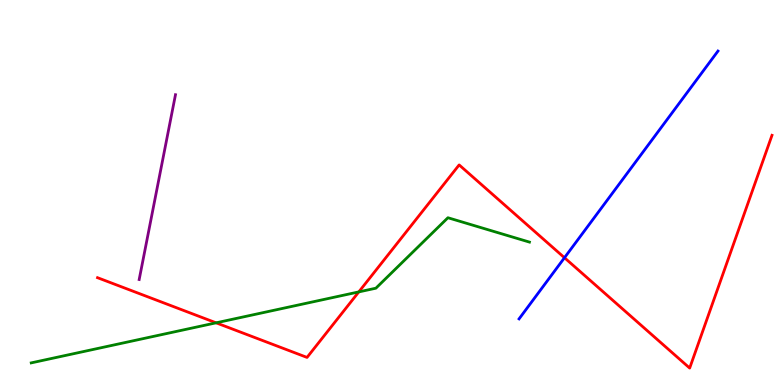[{'lines': ['blue', 'red'], 'intersections': [{'x': 7.28, 'y': 3.31}]}, {'lines': ['green', 'red'], 'intersections': [{'x': 2.79, 'y': 1.62}, {'x': 4.63, 'y': 2.42}]}, {'lines': ['purple', 'red'], 'intersections': []}, {'lines': ['blue', 'green'], 'intersections': []}, {'lines': ['blue', 'purple'], 'intersections': []}, {'lines': ['green', 'purple'], 'intersections': []}]